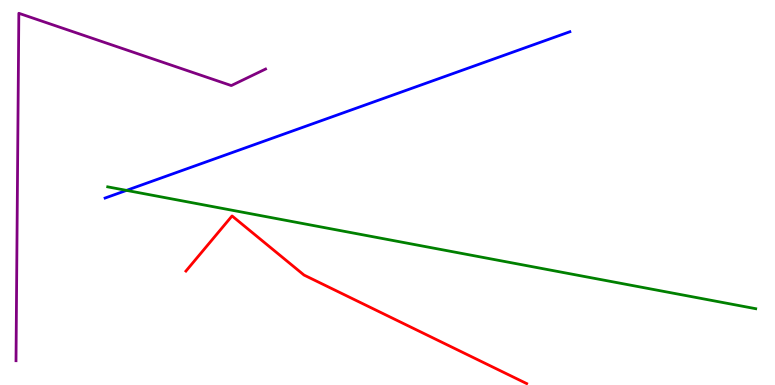[{'lines': ['blue', 'red'], 'intersections': []}, {'lines': ['green', 'red'], 'intersections': []}, {'lines': ['purple', 'red'], 'intersections': []}, {'lines': ['blue', 'green'], 'intersections': [{'x': 1.63, 'y': 5.05}]}, {'lines': ['blue', 'purple'], 'intersections': []}, {'lines': ['green', 'purple'], 'intersections': []}]